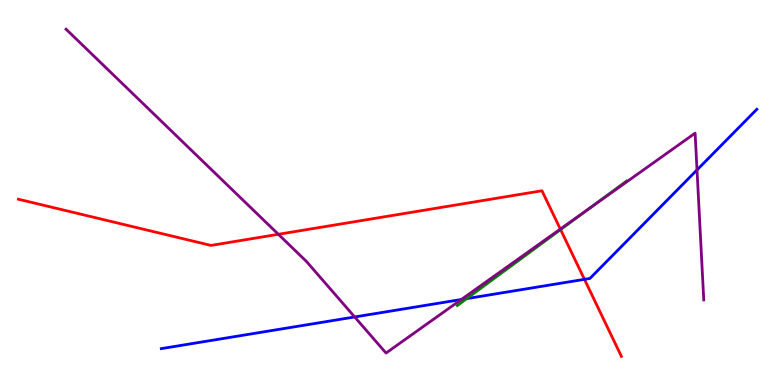[{'lines': ['blue', 'red'], 'intersections': [{'x': 7.54, 'y': 2.74}]}, {'lines': ['green', 'red'], 'intersections': [{'x': 7.23, 'y': 4.04}]}, {'lines': ['purple', 'red'], 'intersections': [{'x': 3.59, 'y': 3.91}, {'x': 7.23, 'y': 4.05}]}, {'lines': ['blue', 'green'], 'intersections': [{'x': 6.02, 'y': 2.24}]}, {'lines': ['blue', 'purple'], 'intersections': [{'x': 4.58, 'y': 1.77}, {'x': 5.95, 'y': 2.22}, {'x': 8.99, 'y': 5.59}]}, {'lines': ['green', 'purple'], 'intersections': [{'x': 7.62, 'y': 4.61}]}]